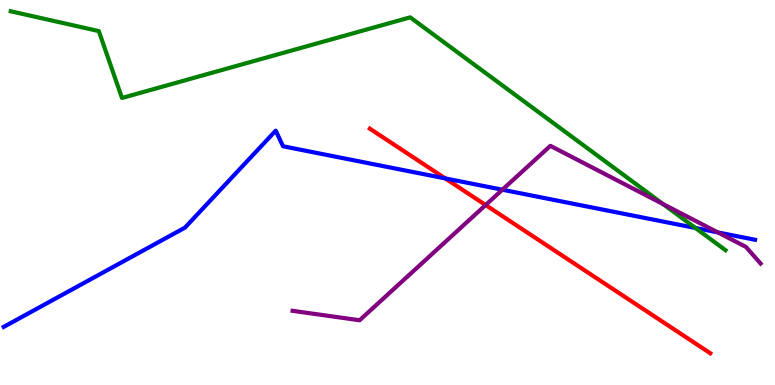[{'lines': ['blue', 'red'], 'intersections': [{'x': 5.75, 'y': 5.37}]}, {'lines': ['green', 'red'], 'intersections': []}, {'lines': ['purple', 'red'], 'intersections': [{'x': 6.27, 'y': 4.67}]}, {'lines': ['blue', 'green'], 'intersections': [{'x': 8.97, 'y': 4.08}]}, {'lines': ['blue', 'purple'], 'intersections': [{'x': 6.48, 'y': 5.07}, {'x': 9.26, 'y': 3.96}]}, {'lines': ['green', 'purple'], 'intersections': [{'x': 8.56, 'y': 4.7}]}]